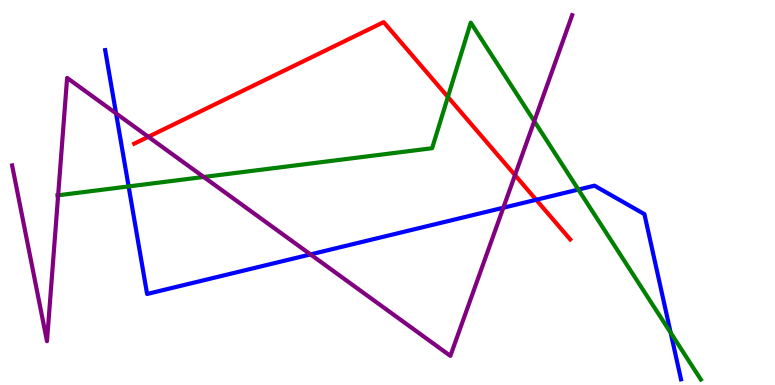[{'lines': ['blue', 'red'], 'intersections': [{'x': 6.92, 'y': 4.81}]}, {'lines': ['green', 'red'], 'intersections': [{'x': 5.78, 'y': 7.48}]}, {'lines': ['purple', 'red'], 'intersections': [{'x': 1.91, 'y': 6.45}, {'x': 6.65, 'y': 5.45}]}, {'lines': ['blue', 'green'], 'intersections': [{'x': 1.66, 'y': 5.16}, {'x': 7.46, 'y': 5.08}, {'x': 8.65, 'y': 1.36}]}, {'lines': ['blue', 'purple'], 'intersections': [{'x': 1.5, 'y': 7.05}, {'x': 4.01, 'y': 3.39}, {'x': 6.49, 'y': 4.6}]}, {'lines': ['green', 'purple'], 'intersections': [{'x': 0.75, 'y': 4.93}, {'x': 2.63, 'y': 5.4}, {'x': 6.89, 'y': 6.85}]}]